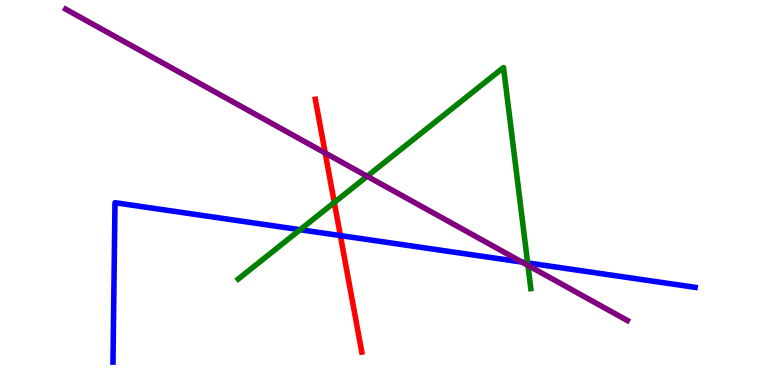[{'lines': ['blue', 'red'], 'intersections': [{'x': 4.39, 'y': 3.88}]}, {'lines': ['green', 'red'], 'intersections': [{'x': 4.31, 'y': 4.74}]}, {'lines': ['purple', 'red'], 'intersections': [{'x': 4.2, 'y': 6.03}]}, {'lines': ['blue', 'green'], 'intersections': [{'x': 3.87, 'y': 4.03}, {'x': 6.81, 'y': 3.17}]}, {'lines': ['blue', 'purple'], 'intersections': [{'x': 6.73, 'y': 3.19}]}, {'lines': ['green', 'purple'], 'intersections': [{'x': 4.74, 'y': 5.42}, {'x': 6.81, 'y': 3.11}]}]